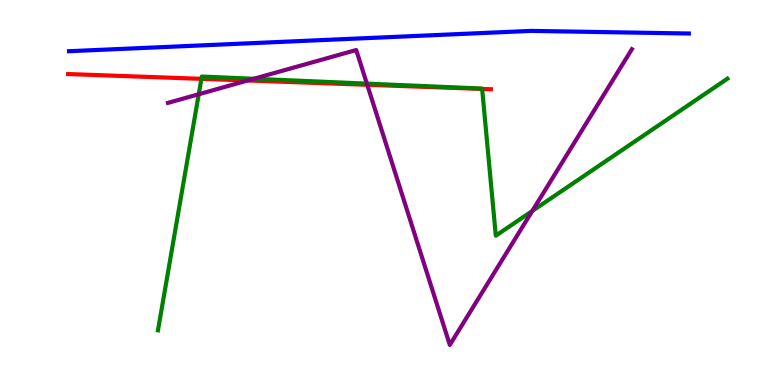[{'lines': ['blue', 'red'], 'intersections': []}, {'lines': ['green', 'red'], 'intersections': [{'x': 2.6, 'y': 7.95}, {'x': 6.22, 'y': 7.69}]}, {'lines': ['purple', 'red'], 'intersections': [{'x': 3.2, 'y': 7.91}, {'x': 4.74, 'y': 7.8}]}, {'lines': ['blue', 'green'], 'intersections': []}, {'lines': ['blue', 'purple'], 'intersections': []}, {'lines': ['green', 'purple'], 'intersections': [{'x': 2.56, 'y': 7.55}, {'x': 3.27, 'y': 7.95}, {'x': 4.73, 'y': 7.83}, {'x': 6.87, 'y': 4.52}]}]